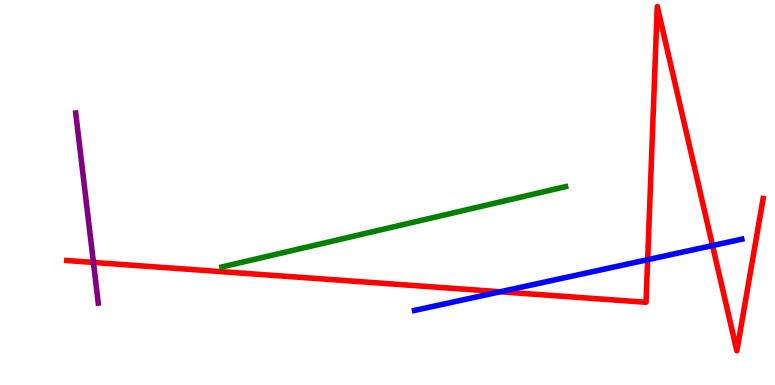[{'lines': ['blue', 'red'], 'intersections': [{'x': 6.45, 'y': 2.42}, {'x': 8.36, 'y': 3.26}, {'x': 9.19, 'y': 3.62}]}, {'lines': ['green', 'red'], 'intersections': []}, {'lines': ['purple', 'red'], 'intersections': [{'x': 1.21, 'y': 3.18}]}, {'lines': ['blue', 'green'], 'intersections': []}, {'lines': ['blue', 'purple'], 'intersections': []}, {'lines': ['green', 'purple'], 'intersections': []}]